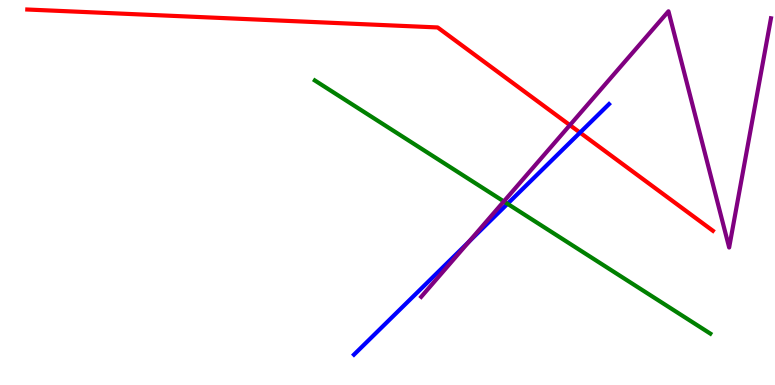[{'lines': ['blue', 'red'], 'intersections': [{'x': 7.48, 'y': 6.56}]}, {'lines': ['green', 'red'], 'intersections': []}, {'lines': ['purple', 'red'], 'intersections': [{'x': 7.35, 'y': 6.75}]}, {'lines': ['blue', 'green'], 'intersections': [{'x': 6.55, 'y': 4.71}]}, {'lines': ['blue', 'purple'], 'intersections': [{'x': 6.05, 'y': 3.72}]}, {'lines': ['green', 'purple'], 'intersections': [{'x': 6.5, 'y': 4.77}]}]